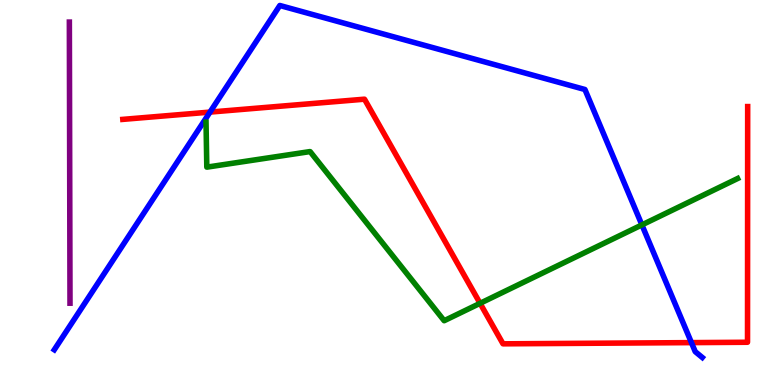[{'lines': ['blue', 'red'], 'intersections': [{'x': 2.71, 'y': 7.09}, {'x': 8.92, 'y': 1.1}]}, {'lines': ['green', 'red'], 'intersections': [{'x': 6.19, 'y': 2.12}]}, {'lines': ['purple', 'red'], 'intersections': []}, {'lines': ['blue', 'green'], 'intersections': [{'x': 8.28, 'y': 4.16}]}, {'lines': ['blue', 'purple'], 'intersections': []}, {'lines': ['green', 'purple'], 'intersections': []}]